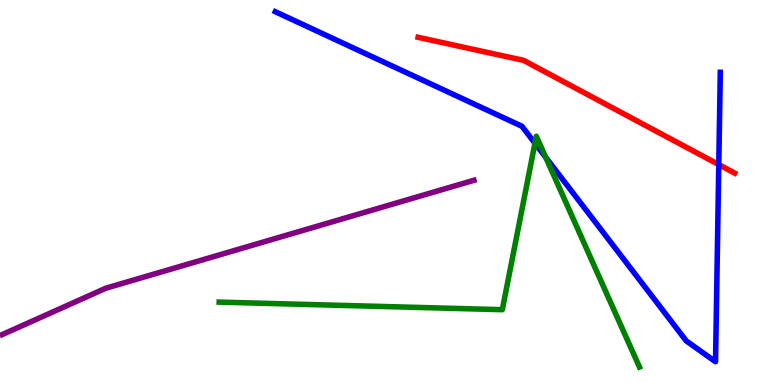[{'lines': ['blue', 'red'], 'intersections': [{'x': 9.27, 'y': 5.72}]}, {'lines': ['green', 'red'], 'intersections': []}, {'lines': ['purple', 'red'], 'intersections': []}, {'lines': ['blue', 'green'], 'intersections': [{'x': 6.9, 'y': 6.28}, {'x': 7.04, 'y': 5.91}]}, {'lines': ['blue', 'purple'], 'intersections': []}, {'lines': ['green', 'purple'], 'intersections': []}]